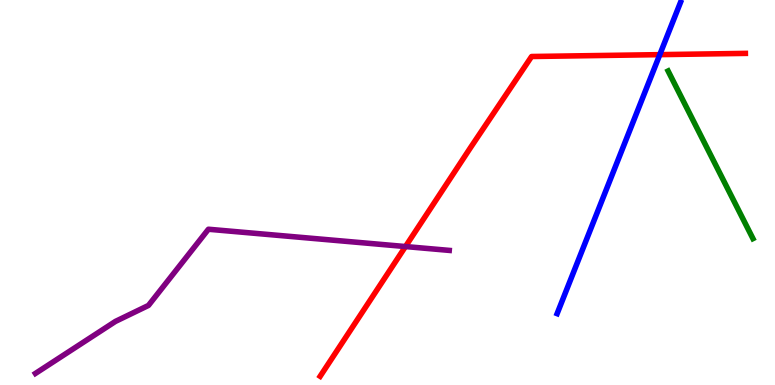[{'lines': ['blue', 'red'], 'intersections': [{'x': 8.51, 'y': 8.58}]}, {'lines': ['green', 'red'], 'intersections': []}, {'lines': ['purple', 'red'], 'intersections': [{'x': 5.23, 'y': 3.6}]}, {'lines': ['blue', 'green'], 'intersections': []}, {'lines': ['blue', 'purple'], 'intersections': []}, {'lines': ['green', 'purple'], 'intersections': []}]